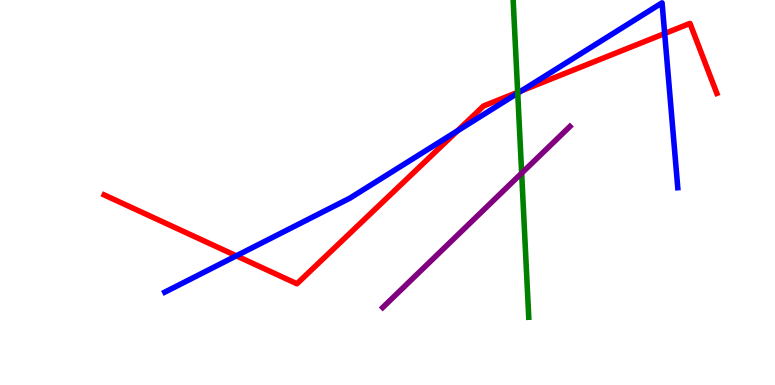[{'lines': ['blue', 'red'], 'intersections': [{'x': 3.05, 'y': 3.36}, {'x': 5.9, 'y': 6.6}, {'x': 6.73, 'y': 7.64}, {'x': 8.58, 'y': 9.13}]}, {'lines': ['green', 'red'], 'intersections': [{'x': 6.68, 'y': 7.6}]}, {'lines': ['purple', 'red'], 'intersections': []}, {'lines': ['blue', 'green'], 'intersections': [{'x': 6.68, 'y': 7.58}]}, {'lines': ['blue', 'purple'], 'intersections': []}, {'lines': ['green', 'purple'], 'intersections': [{'x': 6.73, 'y': 5.5}]}]